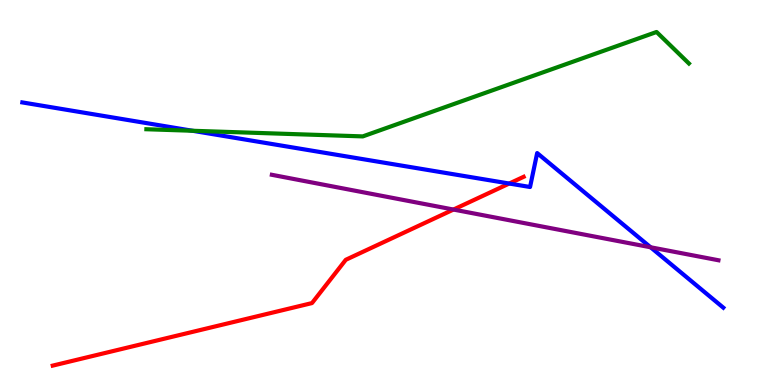[{'lines': ['blue', 'red'], 'intersections': [{'x': 6.57, 'y': 5.23}]}, {'lines': ['green', 'red'], 'intersections': []}, {'lines': ['purple', 'red'], 'intersections': [{'x': 5.85, 'y': 4.56}]}, {'lines': ['blue', 'green'], 'intersections': [{'x': 2.48, 'y': 6.6}]}, {'lines': ['blue', 'purple'], 'intersections': [{'x': 8.39, 'y': 3.58}]}, {'lines': ['green', 'purple'], 'intersections': []}]